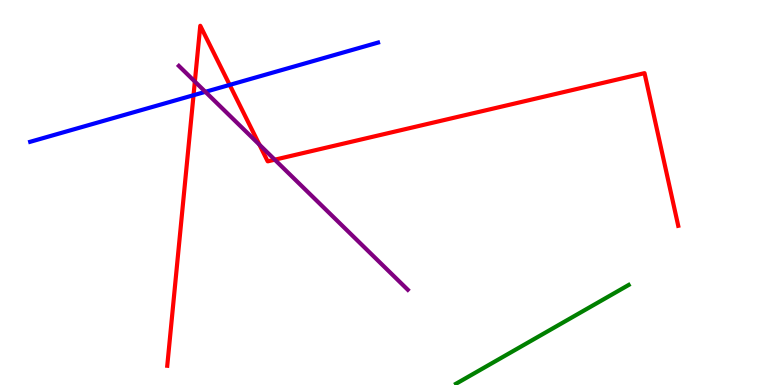[{'lines': ['blue', 'red'], 'intersections': [{'x': 2.5, 'y': 7.53}, {'x': 2.96, 'y': 7.79}]}, {'lines': ['green', 'red'], 'intersections': []}, {'lines': ['purple', 'red'], 'intersections': [{'x': 2.51, 'y': 7.88}, {'x': 3.35, 'y': 6.24}, {'x': 3.55, 'y': 5.85}]}, {'lines': ['blue', 'green'], 'intersections': []}, {'lines': ['blue', 'purple'], 'intersections': [{'x': 2.65, 'y': 7.61}]}, {'lines': ['green', 'purple'], 'intersections': []}]